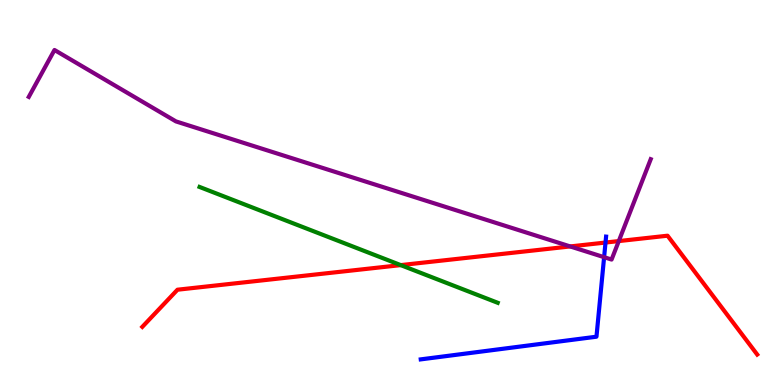[{'lines': ['blue', 'red'], 'intersections': [{'x': 7.81, 'y': 3.7}]}, {'lines': ['green', 'red'], 'intersections': [{'x': 5.17, 'y': 3.11}]}, {'lines': ['purple', 'red'], 'intersections': [{'x': 7.36, 'y': 3.6}, {'x': 7.98, 'y': 3.74}]}, {'lines': ['blue', 'green'], 'intersections': []}, {'lines': ['blue', 'purple'], 'intersections': [{'x': 7.79, 'y': 3.32}]}, {'lines': ['green', 'purple'], 'intersections': []}]